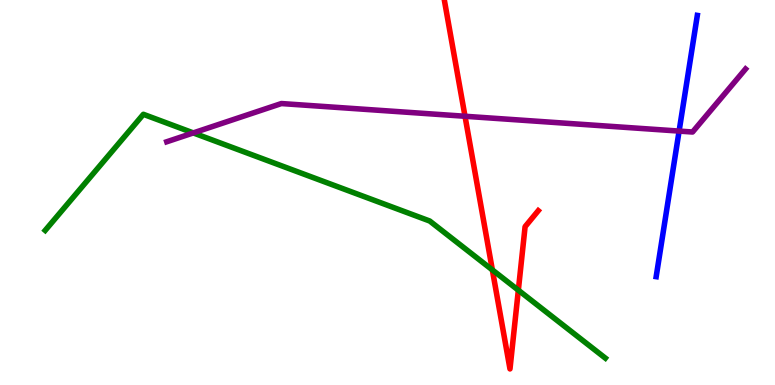[{'lines': ['blue', 'red'], 'intersections': []}, {'lines': ['green', 'red'], 'intersections': [{'x': 6.35, 'y': 2.99}, {'x': 6.69, 'y': 2.46}]}, {'lines': ['purple', 'red'], 'intersections': [{'x': 6.0, 'y': 6.98}]}, {'lines': ['blue', 'green'], 'intersections': []}, {'lines': ['blue', 'purple'], 'intersections': [{'x': 8.76, 'y': 6.6}]}, {'lines': ['green', 'purple'], 'intersections': [{'x': 2.49, 'y': 6.55}]}]